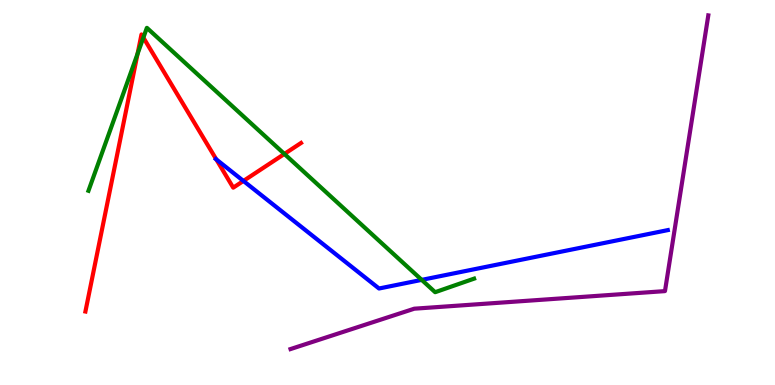[{'lines': ['blue', 'red'], 'intersections': [{'x': 2.79, 'y': 5.86}, {'x': 3.14, 'y': 5.3}]}, {'lines': ['green', 'red'], 'intersections': [{'x': 1.78, 'y': 8.6}, {'x': 1.85, 'y': 9.02}, {'x': 3.67, 'y': 6.0}]}, {'lines': ['purple', 'red'], 'intersections': []}, {'lines': ['blue', 'green'], 'intersections': [{'x': 5.44, 'y': 2.73}]}, {'lines': ['blue', 'purple'], 'intersections': []}, {'lines': ['green', 'purple'], 'intersections': []}]